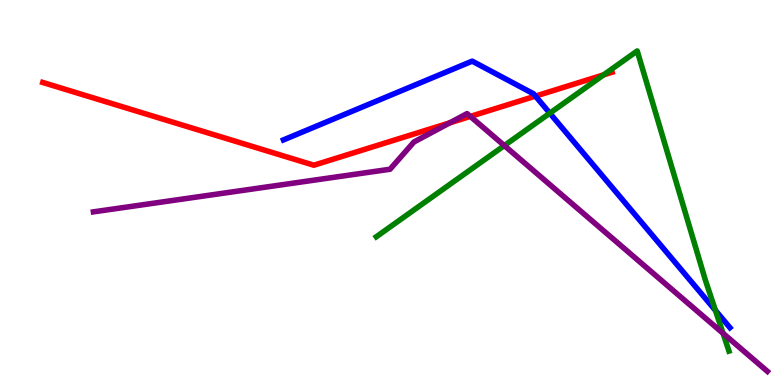[{'lines': ['blue', 'red'], 'intersections': [{'x': 6.91, 'y': 7.5}]}, {'lines': ['green', 'red'], 'intersections': [{'x': 7.79, 'y': 8.06}]}, {'lines': ['purple', 'red'], 'intersections': [{'x': 5.8, 'y': 6.81}, {'x': 6.07, 'y': 6.98}]}, {'lines': ['blue', 'green'], 'intersections': [{'x': 7.09, 'y': 7.06}, {'x': 9.23, 'y': 1.94}]}, {'lines': ['blue', 'purple'], 'intersections': []}, {'lines': ['green', 'purple'], 'intersections': [{'x': 6.51, 'y': 6.22}, {'x': 9.33, 'y': 1.34}]}]